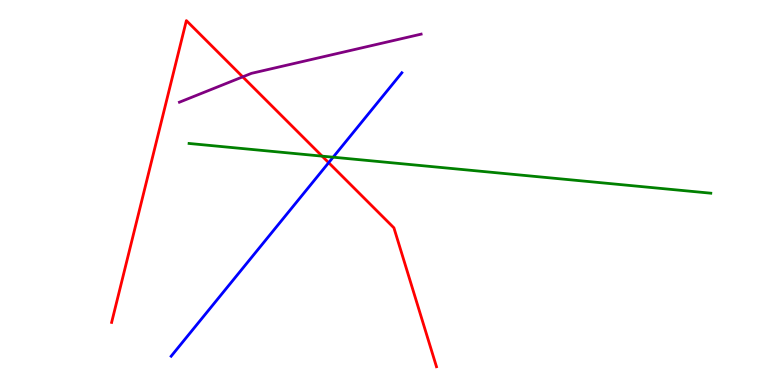[{'lines': ['blue', 'red'], 'intersections': [{'x': 4.24, 'y': 5.77}]}, {'lines': ['green', 'red'], 'intersections': [{'x': 4.16, 'y': 5.94}]}, {'lines': ['purple', 'red'], 'intersections': [{'x': 3.13, 'y': 8.0}]}, {'lines': ['blue', 'green'], 'intersections': [{'x': 4.3, 'y': 5.92}]}, {'lines': ['blue', 'purple'], 'intersections': []}, {'lines': ['green', 'purple'], 'intersections': []}]